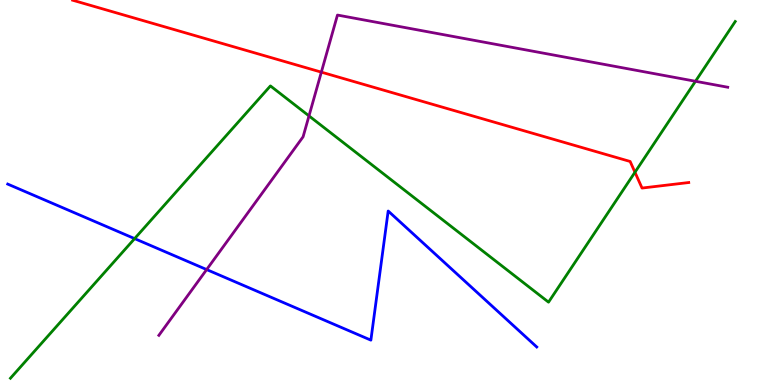[{'lines': ['blue', 'red'], 'intersections': []}, {'lines': ['green', 'red'], 'intersections': [{'x': 8.19, 'y': 5.53}]}, {'lines': ['purple', 'red'], 'intersections': [{'x': 4.15, 'y': 8.13}]}, {'lines': ['blue', 'green'], 'intersections': [{'x': 1.74, 'y': 3.8}]}, {'lines': ['blue', 'purple'], 'intersections': [{'x': 2.67, 'y': 3.0}]}, {'lines': ['green', 'purple'], 'intersections': [{'x': 3.99, 'y': 6.99}, {'x': 8.97, 'y': 7.89}]}]